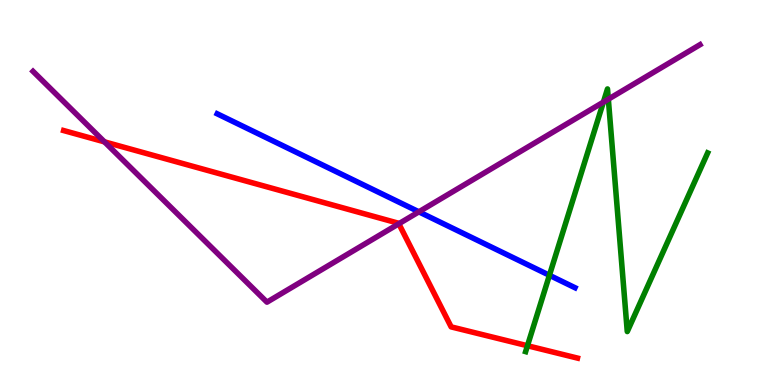[{'lines': ['blue', 'red'], 'intersections': []}, {'lines': ['green', 'red'], 'intersections': [{'x': 6.81, 'y': 1.02}]}, {'lines': ['purple', 'red'], 'intersections': [{'x': 1.35, 'y': 6.32}, {'x': 5.15, 'y': 4.19}]}, {'lines': ['blue', 'green'], 'intersections': [{'x': 7.09, 'y': 2.85}]}, {'lines': ['blue', 'purple'], 'intersections': [{'x': 5.4, 'y': 4.5}]}, {'lines': ['green', 'purple'], 'intersections': [{'x': 7.79, 'y': 7.35}, {'x': 7.85, 'y': 7.42}]}]